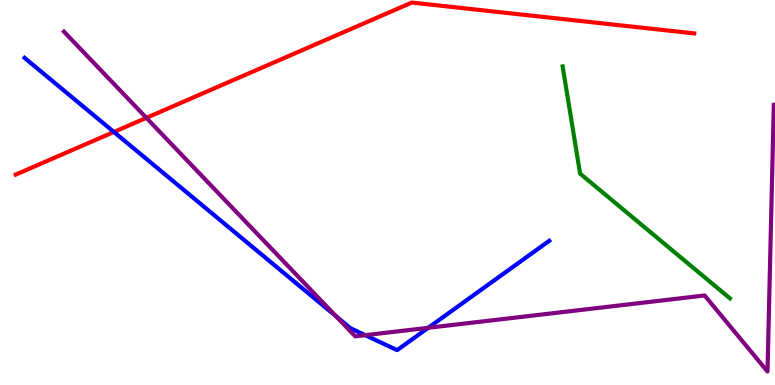[{'lines': ['blue', 'red'], 'intersections': [{'x': 1.47, 'y': 6.57}]}, {'lines': ['green', 'red'], 'intersections': []}, {'lines': ['purple', 'red'], 'intersections': [{'x': 1.89, 'y': 6.94}]}, {'lines': ['blue', 'green'], 'intersections': []}, {'lines': ['blue', 'purple'], 'intersections': [{'x': 4.34, 'y': 1.78}, {'x': 4.71, 'y': 1.29}, {'x': 5.52, 'y': 1.49}]}, {'lines': ['green', 'purple'], 'intersections': []}]